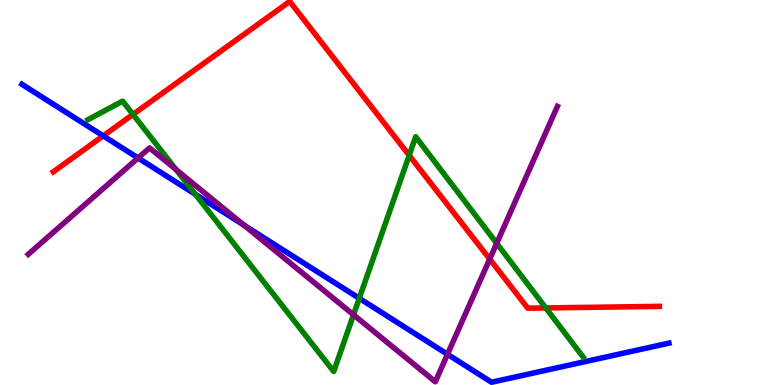[{'lines': ['blue', 'red'], 'intersections': [{'x': 1.33, 'y': 6.47}]}, {'lines': ['green', 'red'], 'intersections': [{'x': 1.72, 'y': 7.03}, {'x': 5.28, 'y': 5.96}, {'x': 7.04, 'y': 2.0}]}, {'lines': ['purple', 'red'], 'intersections': [{'x': 6.32, 'y': 3.27}]}, {'lines': ['blue', 'green'], 'intersections': [{'x': 2.52, 'y': 4.95}, {'x': 4.64, 'y': 2.25}]}, {'lines': ['blue', 'purple'], 'intersections': [{'x': 1.78, 'y': 5.9}, {'x': 3.15, 'y': 4.15}, {'x': 5.77, 'y': 0.798}]}, {'lines': ['green', 'purple'], 'intersections': [{'x': 2.27, 'y': 5.6}, {'x': 4.56, 'y': 1.82}, {'x': 6.41, 'y': 3.68}]}]